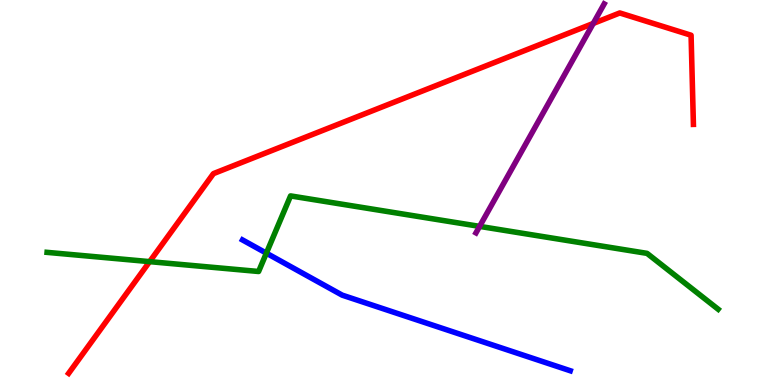[{'lines': ['blue', 'red'], 'intersections': []}, {'lines': ['green', 'red'], 'intersections': [{'x': 1.93, 'y': 3.2}]}, {'lines': ['purple', 'red'], 'intersections': [{'x': 7.65, 'y': 9.39}]}, {'lines': ['blue', 'green'], 'intersections': [{'x': 3.44, 'y': 3.42}]}, {'lines': ['blue', 'purple'], 'intersections': []}, {'lines': ['green', 'purple'], 'intersections': [{'x': 6.19, 'y': 4.12}]}]